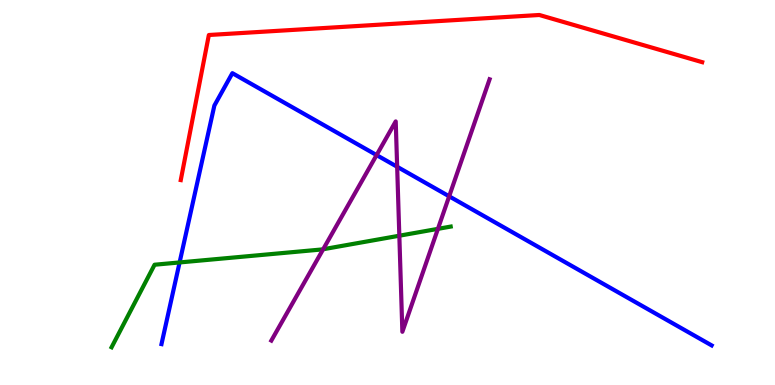[{'lines': ['blue', 'red'], 'intersections': []}, {'lines': ['green', 'red'], 'intersections': []}, {'lines': ['purple', 'red'], 'intersections': []}, {'lines': ['blue', 'green'], 'intersections': [{'x': 2.32, 'y': 3.18}]}, {'lines': ['blue', 'purple'], 'intersections': [{'x': 4.86, 'y': 5.97}, {'x': 5.12, 'y': 5.67}, {'x': 5.8, 'y': 4.9}]}, {'lines': ['green', 'purple'], 'intersections': [{'x': 4.17, 'y': 3.53}, {'x': 5.15, 'y': 3.88}, {'x': 5.65, 'y': 4.06}]}]